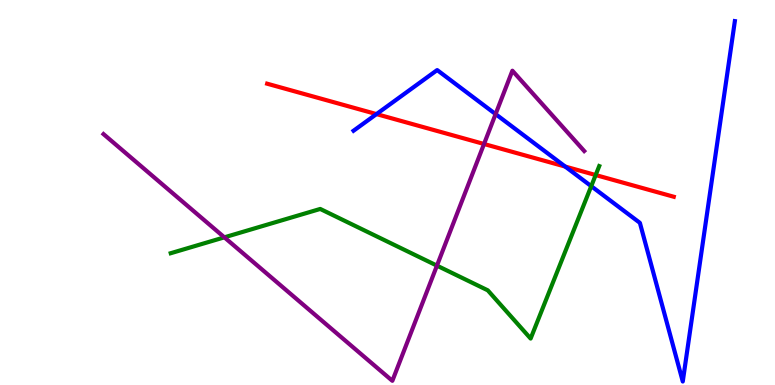[{'lines': ['blue', 'red'], 'intersections': [{'x': 4.86, 'y': 7.04}, {'x': 7.29, 'y': 5.67}]}, {'lines': ['green', 'red'], 'intersections': [{'x': 7.69, 'y': 5.45}]}, {'lines': ['purple', 'red'], 'intersections': [{'x': 6.25, 'y': 6.26}]}, {'lines': ['blue', 'green'], 'intersections': [{'x': 7.63, 'y': 5.16}]}, {'lines': ['blue', 'purple'], 'intersections': [{'x': 6.39, 'y': 7.04}]}, {'lines': ['green', 'purple'], 'intersections': [{'x': 2.89, 'y': 3.84}, {'x': 5.64, 'y': 3.1}]}]